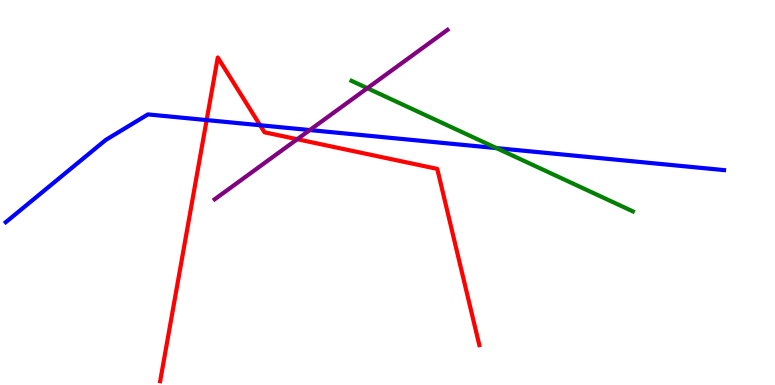[{'lines': ['blue', 'red'], 'intersections': [{'x': 2.67, 'y': 6.88}, {'x': 3.36, 'y': 6.75}]}, {'lines': ['green', 'red'], 'intersections': []}, {'lines': ['purple', 'red'], 'intersections': [{'x': 3.84, 'y': 6.38}]}, {'lines': ['blue', 'green'], 'intersections': [{'x': 6.41, 'y': 6.15}]}, {'lines': ['blue', 'purple'], 'intersections': [{'x': 4.0, 'y': 6.62}]}, {'lines': ['green', 'purple'], 'intersections': [{'x': 4.74, 'y': 7.71}]}]